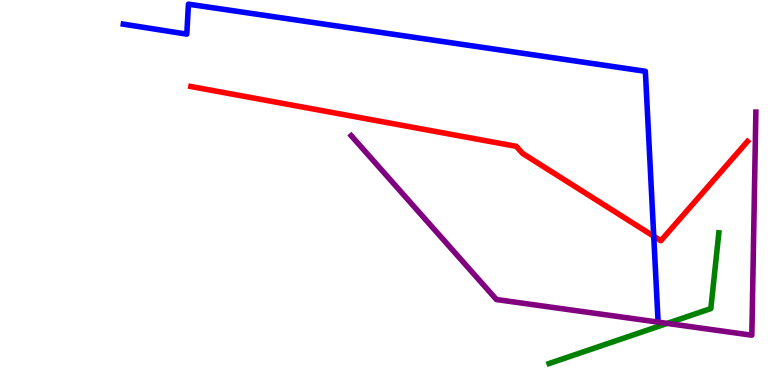[{'lines': ['blue', 'red'], 'intersections': [{'x': 8.44, 'y': 3.86}]}, {'lines': ['green', 'red'], 'intersections': []}, {'lines': ['purple', 'red'], 'intersections': []}, {'lines': ['blue', 'green'], 'intersections': []}, {'lines': ['blue', 'purple'], 'intersections': []}, {'lines': ['green', 'purple'], 'intersections': [{'x': 8.61, 'y': 1.6}]}]